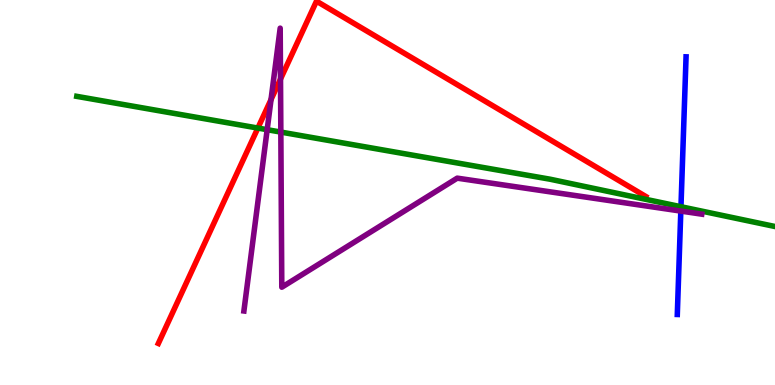[{'lines': ['blue', 'red'], 'intersections': []}, {'lines': ['green', 'red'], 'intersections': [{'x': 3.33, 'y': 6.67}]}, {'lines': ['purple', 'red'], 'intersections': [{'x': 3.5, 'y': 7.41}, {'x': 3.62, 'y': 7.95}]}, {'lines': ['blue', 'green'], 'intersections': [{'x': 8.79, 'y': 4.63}]}, {'lines': ['blue', 'purple'], 'intersections': [{'x': 8.78, 'y': 4.52}]}, {'lines': ['green', 'purple'], 'intersections': [{'x': 3.45, 'y': 6.63}, {'x': 3.62, 'y': 6.57}]}]